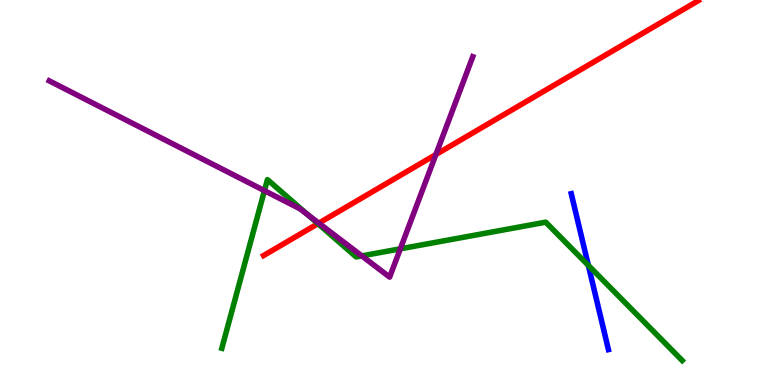[{'lines': ['blue', 'red'], 'intersections': []}, {'lines': ['green', 'red'], 'intersections': [{'x': 4.1, 'y': 4.19}]}, {'lines': ['purple', 'red'], 'intersections': [{'x': 4.11, 'y': 4.2}, {'x': 5.62, 'y': 5.99}]}, {'lines': ['blue', 'green'], 'intersections': [{'x': 7.59, 'y': 3.11}]}, {'lines': ['blue', 'purple'], 'intersections': []}, {'lines': ['green', 'purple'], 'intersections': [{'x': 3.41, 'y': 5.05}, {'x': 3.97, 'y': 4.43}, {'x': 4.67, 'y': 3.35}, {'x': 5.17, 'y': 3.54}]}]